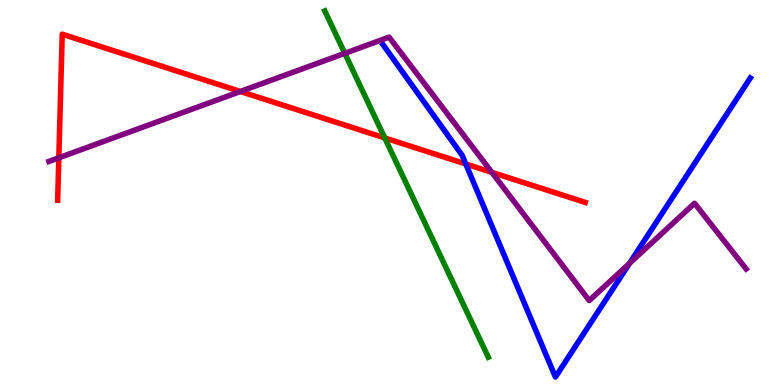[{'lines': ['blue', 'red'], 'intersections': [{'x': 6.01, 'y': 5.74}]}, {'lines': ['green', 'red'], 'intersections': [{'x': 4.96, 'y': 6.42}]}, {'lines': ['purple', 'red'], 'intersections': [{'x': 0.759, 'y': 5.9}, {'x': 3.1, 'y': 7.62}, {'x': 6.35, 'y': 5.52}]}, {'lines': ['blue', 'green'], 'intersections': []}, {'lines': ['blue', 'purple'], 'intersections': [{'x': 8.12, 'y': 3.16}]}, {'lines': ['green', 'purple'], 'intersections': [{'x': 4.45, 'y': 8.61}]}]